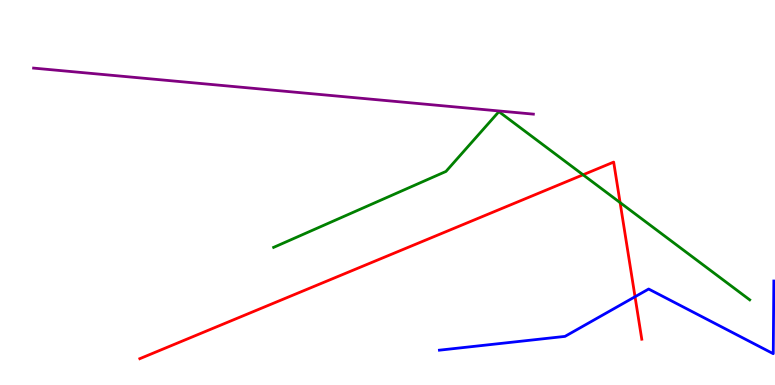[{'lines': ['blue', 'red'], 'intersections': [{'x': 8.19, 'y': 2.29}]}, {'lines': ['green', 'red'], 'intersections': [{'x': 7.52, 'y': 5.46}, {'x': 8.0, 'y': 4.74}]}, {'lines': ['purple', 'red'], 'intersections': []}, {'lines': ['blue', 'green'], 'intersections': []}, {'lines': ['blue', 'purple'], 'intersections': []}, {'lines': ['green', 'purple'], 'intersections': []}]